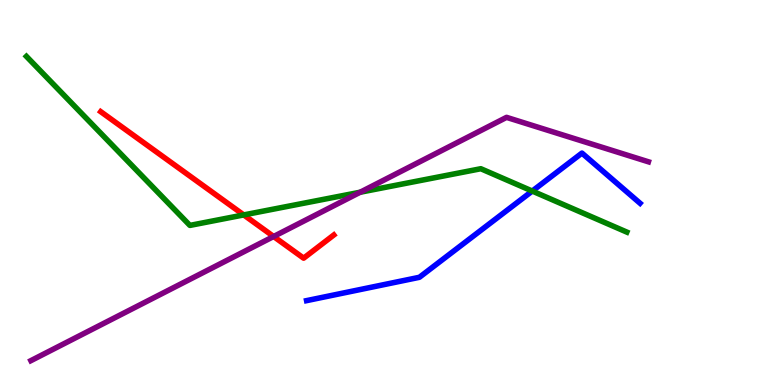[{'lines': ['blue', 'red'], 'intersections': []}, {'lines': ['green', 'red'], 'intersections': [{'x': 3.14, 'y': 4.42}]}, {'lines': ['purple', 'red'], 'intersections': [{'x': 3.53, 'y': 3.86}]}, {'lines': ['blue', 'green'], 'intersections': [{'x': 6.87, 'y': 5.04}]}, {'lines': ['blue', 'purple'], 'intersections': []}, {'lines': ['green', 'purple'], 'intersections': [{'x': 4.65, 'y': 5.01}]}]